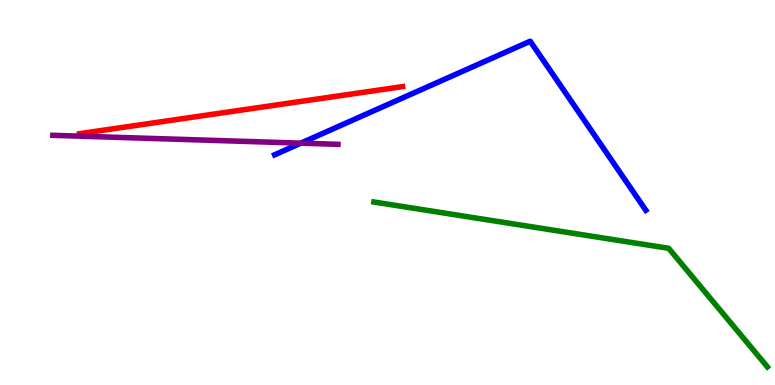[{'lines': ['blue', 'red'], 'intersections': []}, {'lines': ['green', 'red'], 'intersections': []}, {'lines': ['purple', 'red'], 'intersections': []}, {'lines': ['blue', 'green'], 'intersections': []}, {'lines': ['blue', 'purple'], 'intersections': [{'x': 3.88, 'y': 6.28}]}, {'lines': ['green', 'purple'], 'intersections': []}]